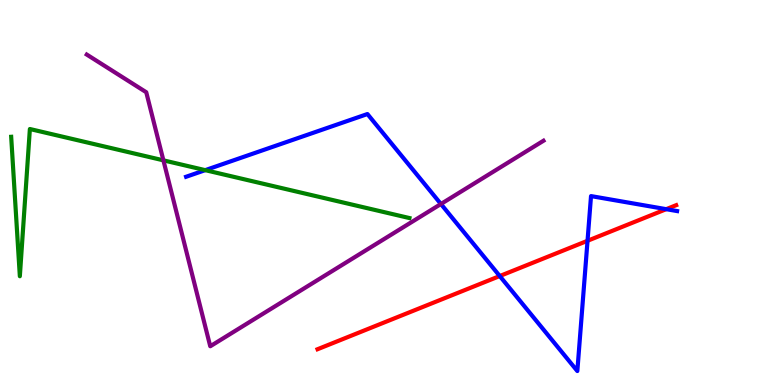[{'lines': ['blue', 'red'], 'intersections': [{'x': 6.45, 'y': 2.83}, {'x': 7.58, 'y': 3.75}, {'x': 8.6, 'y': 4.57}]}, {'lines': ['green', 'red'], 'intersections': []}, {'lines': ['purple', 'red'], 'intersections': []}, {'lines': ['blue', 'green'], 'intersections': [{'x': 2.65, 'y': 5.58}]}, {'lines': ['blue', 'purple'], 'intersections': [{'x': 5.69, 'y': 4.7}]}, {'lines': ['green', 'purple'], 'intersections': [{'x': 2.11, 'y': 5.84}]}]